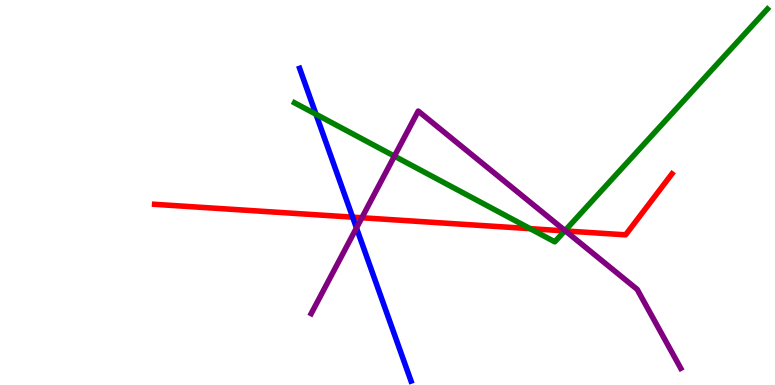[{'lines': ['blue', 'red'], 'intersections': [{'x': 4.55, 'y': 4.36}]}, {'lines': ['green', 'red'], 'intersections': [{'x': 6.84, 'y': 4.06}, {'x': 7.29, 'y': 4.0}]}, {'lines': ['purple', 'red'], 'intersections': [{'x': 4.67, 'y': 4.34}, {'x': 7.3, 'y': 4.0}]}, {'lines': ['blue', 'green'], 'intersections': [{'x': 4.08, 'y': 7.03}]}, {'lines': ['blue', 'purple'], 'intersections': [{'x': 4.6, 'y': 4.08}]}, {'lines': ['green', 'purple'], 'intersections': [{'x': 5.09, 'y': 5.94}, {'x': 7.29, 'y': 4.01}]}]